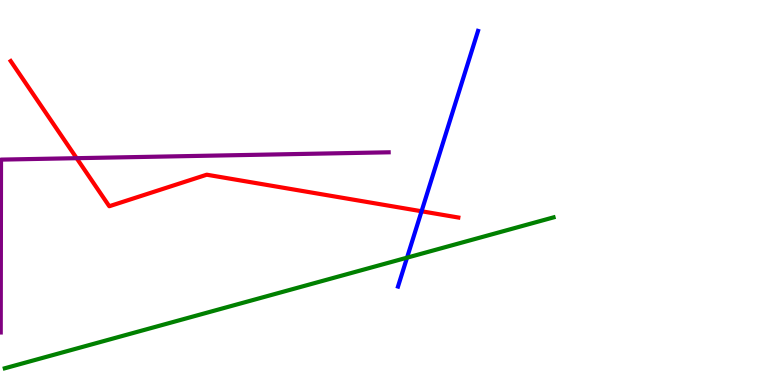[{'lines': ['blue', 'red'], 'intersections': [{'x': 5.44, 'y': 4.51}]}, {'lines': ['green', 'red'], 'intersections': []}, {'lines': ['purple', 'red'], 'intersections': [{'x': 0.989, 'y': 5.89}]}, {'lines': ['blue', 'green'], 'intersections': [{'x': 5.25, 'y': 3.31}]}, {'lines': ['blue', 'purple'], 'intersections': []}, {'lines': ['green', 'purple'], 'intersections': []}]